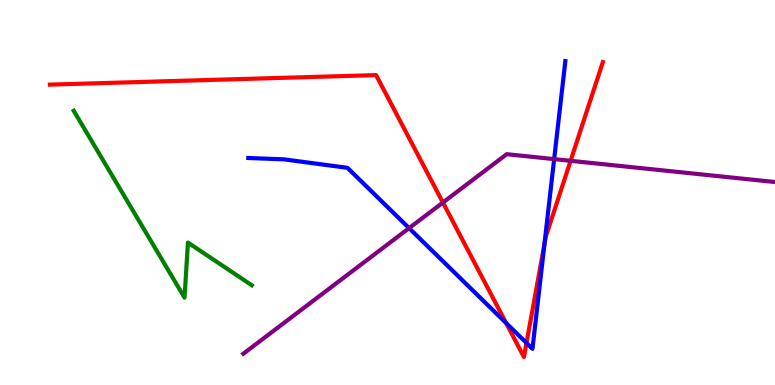[{'lines': ['blue', 'red'], 'intersections': [{'x': 6.53, 'y': 1.61}, {'x': 6.79, 'y': 1.09}, {'x': 7.02, 'y': 3.66}]}, {'lines': ['green', 'red'], 'intersections': []}, {'lines': ['purple', 'red'], 'intersections': [{'x': 5.71, 'y': 4.74}, {'x': 7.36, 'y': 5.82}]}, {'lines': ['blue', 'green'], 'intersections': []}, {'lines': ['blue', 'purple'], 'intersections': [{'x': 5.28, 'y': 4.07}, {'x': 7.15, 'y': 5.87}]}, {'lines': ['green', 'purple'], 'intersections': []}]